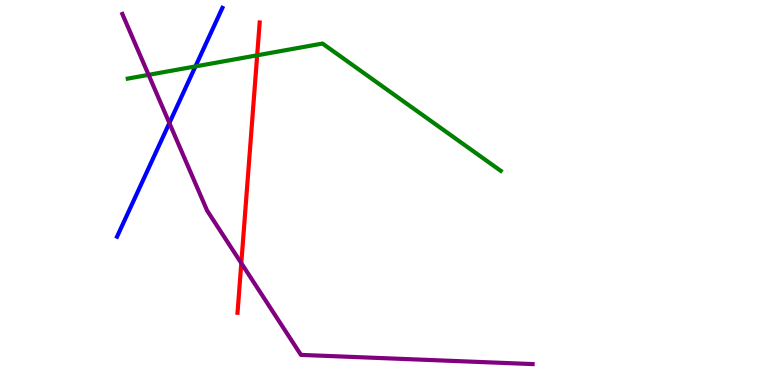[{'lines': ['blue', 'red'], 'intersections': []}, {'lines': ['green', 'red'], 'intersections': [{'x': 3.32, 'y': 8.56}]}, {'lines': ['purple', 'red'], 'intersections': [{'x': 3.11, 'y': 3.16}]}, {'lines': ['blue', 'green'], 'intersections': [{'x': 2.52, 'y': 8.27}]}, {'lines': ['blue', 'purple'], 'intersections': [{'x': 2.19, 'y': 6.8}]}, {'lines': ['green', 'purple'], 'intersections': [{'x': 1.92, 'y': 8.06}]}]